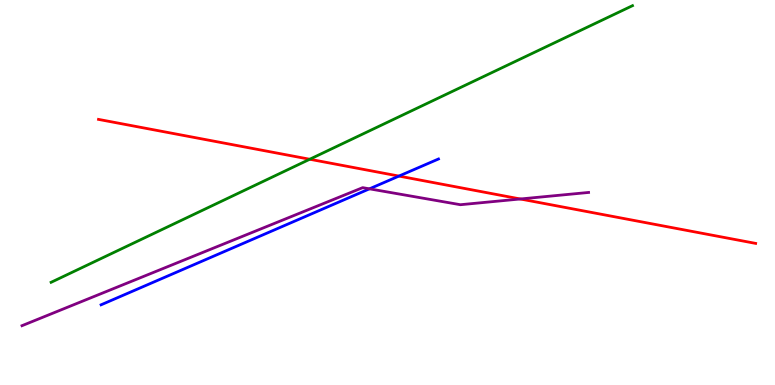[{'lines': ['blue', 'red'], 'intersections': [{'x': 5.15, 'y': 5.43}]}, {'lines': ['green', 'red'], 'intersections': [{'x': 4.0, 'y': 5.86}]}, {'lines': ['purple', 'red'], 'intersections': [{'x': 6.71, 'y': 4.83}]}, {'lines': ['blue', 'green'], 'intersections': []}, {'lines': ['blue', 'purple'], 'intersections': [{'x': 4.77, 'y': 5.1}]}, {'lines': ['green', 'purple'], 'intersections': []}]